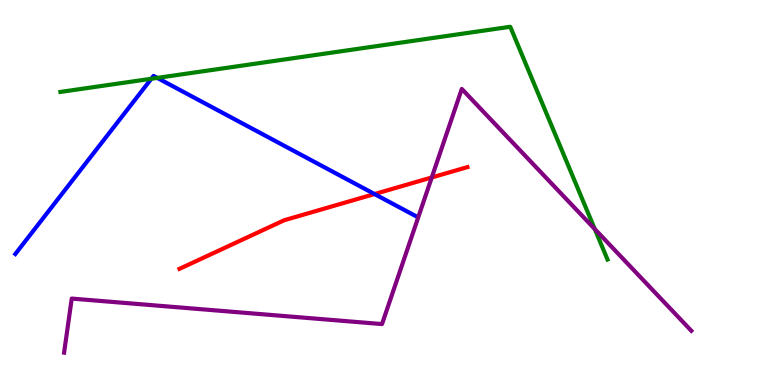[{'lines': ['blue', 'red'], 'intersections': [{'x': 4.83, 'y': 4.96}]}, {'lines': ['green', 'red'], 'intersections': []}, {'lines': ['purple', 'red'], 'intersections': [{'x': 5.57, 'y': 5.39}]}, {'lines': ['blue', 'green'], 'intersections': [{'x': 1.95, 'y': 7.95}, {'x': 2.03, 'y': 7.98}]}, {'lines': ['blue', 'purple'], 'intersections': []}, {'lines': ['green', 'purple'], 'intersections': [{'x': 7.67, 'y': 4.05}]}]